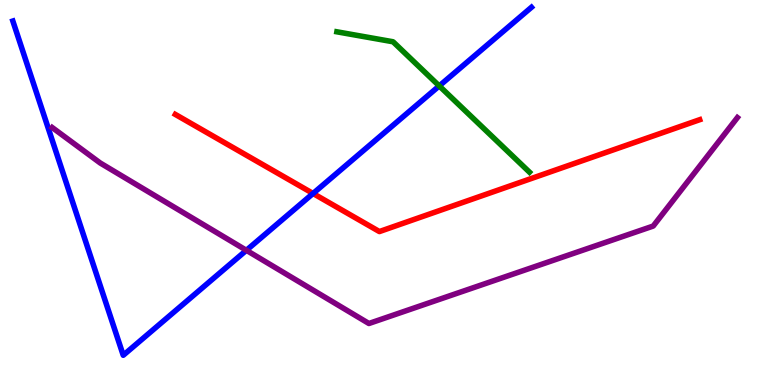[{'lines': ['blue', 'red'], 'intersections': [{'x': 4.04, 'y': 4.97}]}, {'lines': ['green', 'red'], 'intersections': []}, {'lines': ['purple', 'red'], 'intersections': []}, {'lines': ['blue', 'green'], 'intersections': [{'x': 5.67, 'y': 7.77}]}, {'lines': ['blue', 'purple'], 'intersections': [{'x': 3.18, 'y': 3.5}]}, {'lines': ['green', 'purple'], 'intersections': []}]